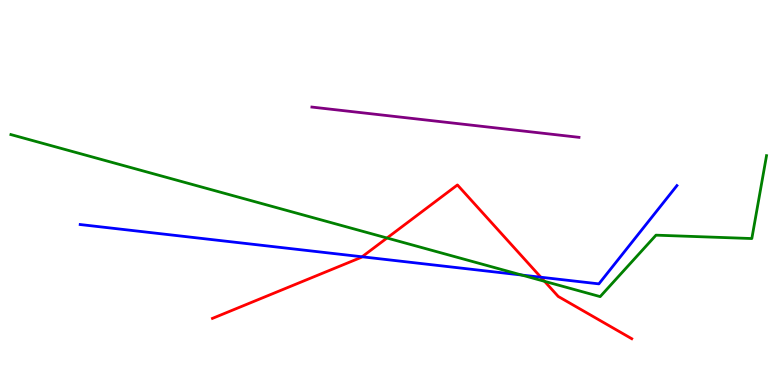[{'lines': ['blue', 'red'], 'intersections': [{'x': 4.67, 'y': 3.33}, {'x': 6.98, 'y': 2.8}]}, {'lines': ['green', 'red'], 'intersections': [{'x': 4.99, 'y': 3.82}, {'x': 7.03, 'y': 2.69}]}, {'lines': ['purple', 'red'], 'intersections': []}, {'lines': ['blue', 'green'], 'intersections': [{'x': 6.73, 'y': 2.86}]}, {'lines': ['blue', 'purple'], 'intersections': []}, {'lines': ['green', 'purple'], 'intersections': []}]